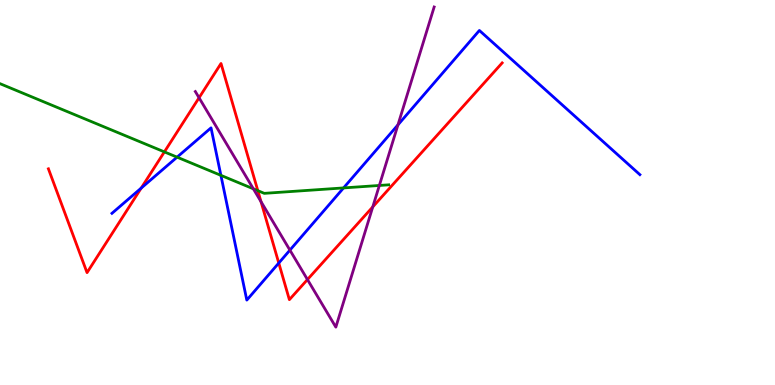[{'lines': ['blue', 'red'], 'intersections': [{'x': 1.82, 'y': 5.11}, {'x': 3.6, 'y': 3.17}]}, {'lines': ['green', 'red'], 'intersections': [{'x': 2.12, 'y': 6.05}, {'x': 3.33, 'y': 5.05}]}, {'lines': ['purple', 'red'], 'intersections': [{'x': 2.57, 'y': 7.46}, {'x': 3.37, 'y': 4.76}, {'x': 3.97, 'y': 2.74}, {'x': 4.81, 'y': 4.63}]}, {'lines': ['blue', 'green'], 'intersections': [{'x': 2.28, 'y': 5.92}, {'x': 2.85, 'y': 5.45}, {'x': 4.43, 'y': 5.12}]}, {'lines': ['blue', 'purple'], 'intersections': [{'x': 3.74, 'y': 3.5}, {'x': 5.13, 'y': 6.76}]}, {'lines': ['green', 'purple'], 'intersections': [{'x': 3.27, 'y': 5.1}, {'x': 4.89, 'y': 5.18}]}]